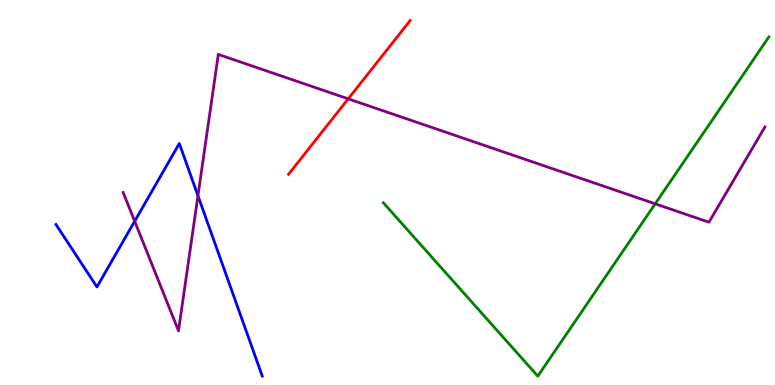[{'lines': ['blue', 'red'], 'intersections': []}, {'lines': ['green', 'red'], 'intersections': []}, {'lines': ['purple', 'red'], 'intersections': [{'x': 4.49, 'y': 7.43}]}, {'lines': ['blue', 'green'], 'intersections': []}, {'lines': ['blue', 'purple'], 'intersections': [{'x': 1.74, 'y': 4.25}, {'x': 2.55, 'y': 4.92}]}, {'lines': ['green', 'purple'], 'intersections': [{'x': 8.45, 'y': 4.71}]}]